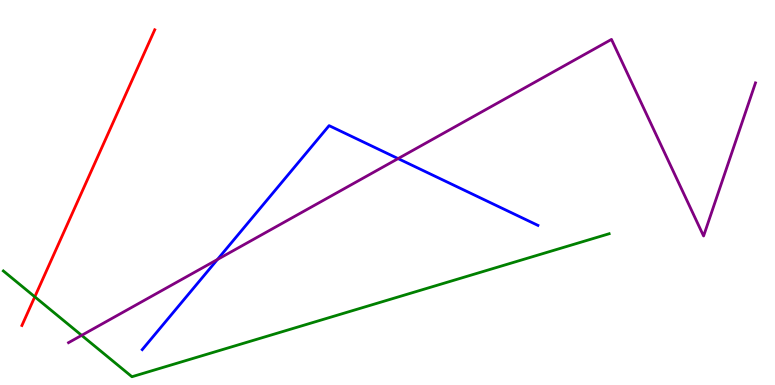[{'lines': ['blue', 'red'], 'intersections': []}, {'lines': ['green', 'red'], 'intersections': [{'x': 0.449, 'y': 2.29}]}, {'lines': ['purple', 'red'], 'intersections': []}, {'lines': ['blue', 'green'], 'intersections': []}, {'lines': ['blue', 'purple'], 'intersections': [{'x': 2.81, 'y': 3.26}, {'x': 5.14, 'y': 5.88}]}, {'lines': ['green', 'purple'], 'intersections': [{'x': 1.05, 'y': 1.29}]}]